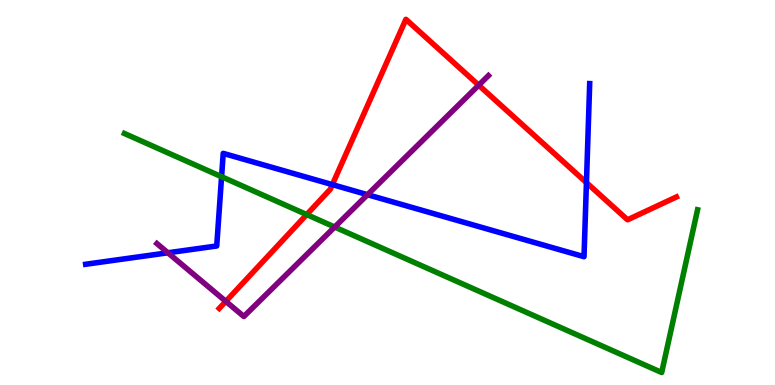[{'lines': ['blue', 'red'], 'intersections': [{'x': 4.29, 'y': 5.2}, {'x': 7.57, 'y': 5.26}]}, {'lines': ['green', 'red'], 'intersections': [{'x': 3.96, 'y': 4.43}]}, {'lines': ['purple', 'red'], 'intersections': [{'x': 2.91, 'y': 2.17}, {'x': 6.18, 'y': 7.79}]}, {'lines': ['blue', 'green'], 'intersections': [{'x': 2.86, 'y': 5.41}]}, {'lines': ['blue', 'purple'], 'intersections': [{'x': 2.17, 'y': 3.43}, {'x': 4.74, 'y': 4.94}]}, {'lines': ['green', 'purple'], 'intersections': [{'x': 4.32, 'y': 4.1}]}]